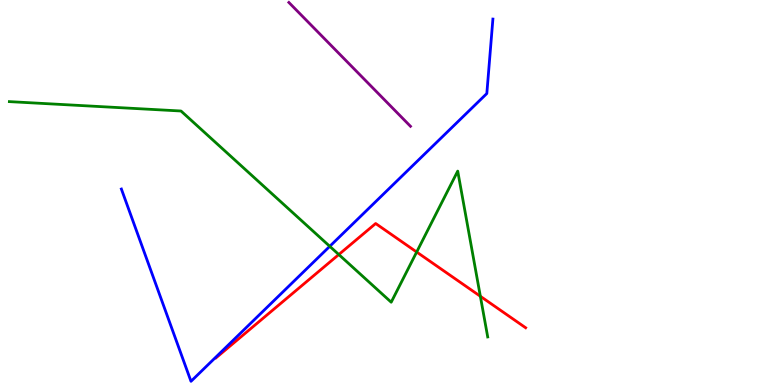[{'lines': ['blue', 'red'], 'intersections': []}, {'lines': ['green', 'red'], 'intersections': [{'x': 4.37, 'y': 3.39}, {'x': 5.38, 'y': 3.45}, {'x': 6.2, 'y': 2.3}]}, {'lines': ['purple', 'red'], 'intersections': []}, {'lines': ['blue', 'green'], 'intersections': [{'x': 4.25, 'y': 3.6}]}, {'lines': ['blue', 'purple'], 'intersections': []}, {'lines': ['green', 'purple'], 'intersections': []}]